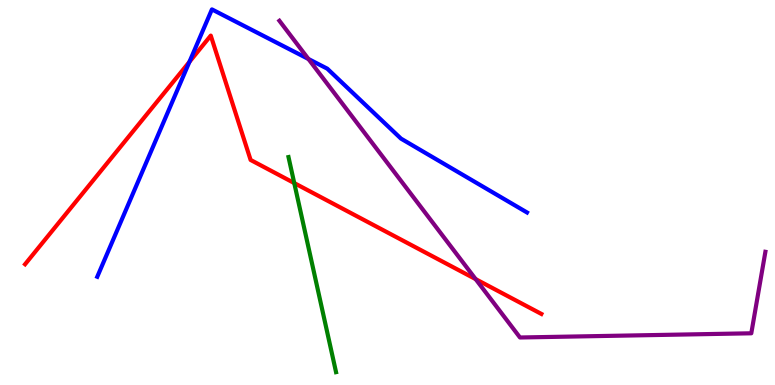[{'lines': ['blue', 'red'], 'intersections': [{'x': 2.44, 'y': 8.39}]}, {'lines': ['green', 'red'], 'intersections': [{'x': 3.8, 'y': 5.25}]}, {'lines': ['purple', 'red'], 'intersections': [{'x': 6.14, 'y': 2.75}]}, {'lines': ['blue', 'green'], 'intersections': []}, {'lines': ['blue', 'purple'], 'intersections': [{'x': 3.98, 'y': 8.47}]}, {'lines': ['green', 'purple'], 'intersections': []}]